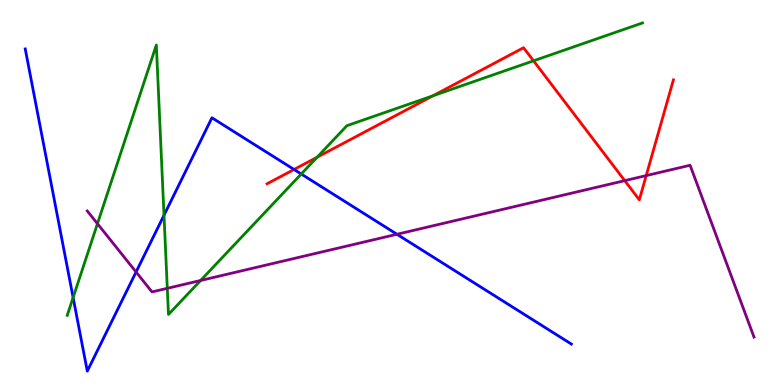[{'lines': ['blue', 'red'], 'intersections': [{'x': 3.79, 'y': 5.6}]}, {'lines': ['green', 'red'], 'intersections': [{'x': 4.09, 'y': 5.92}, {'x': 5.59, 'y': 7.51}, {'x': 6.88, 'y': 8.42}]}, {'lines': ['purple', 'red'], 'intersections': [{'x': 8.06, 'y': 5.31}, {'x': 8.34, 'y': 5.44}]}, {'lines': ['blue', 'green'], 'intersections': [{'x': 0.944, 'y': 2.27}, {'x': 2.12, 'y': 4.41}, {'x': 3.89, 'y': 5.48}]}, {'lines': ['blue', 'purple'], 'intersections': [{'x': 1.76, 'y': 2.94}, {'x': 5.12, 'y': 3.92}]}, {'lines': ['green', 'purple'], 'intersections': [{'x': 1.26, 'y': 4.19}, {'x': 2.16, 'y': 2.51}, {'x': 2.59, 'y': 2.71}]}]